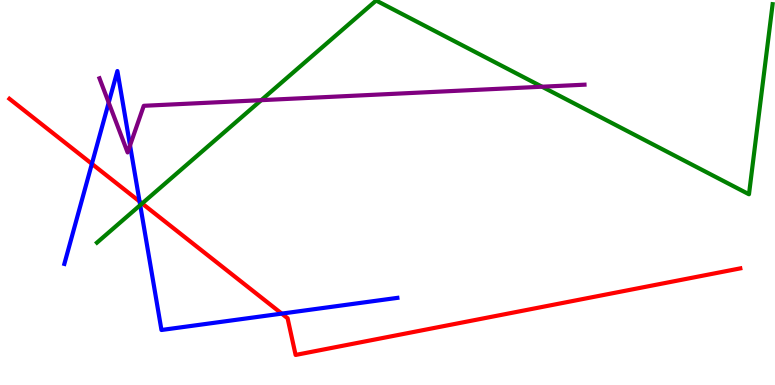[{'lines': ['blue', 'red'], 'intersections': [{'x': 1.19, 'y': 5.74}, {'x': 1.8, 'y': 4.77}, {'x': 3.64, 'y': 1.85}]}, {'lines': ['green', 'red'], 'intersections': [{'x': 1.83, 'y': 4.71}]}, {'lines': ['purple', 'red'], 'intersections': []}, {'lines': ['blue', 'green'], 'intersections': [{'x': 1.81, 'y': 4.67}]}, {'lines': ['blue', 'purple'], 'intersections': [{'x': 1.4, 'y': 7.33}, {'x': 1.68, 'y': 6.22}]}, {'lines': ['green', 'purple'], 'intersections': [{'x': 3.37, 'y': 7.4}, {'x': 6.99, 'y': 7.75}]}]